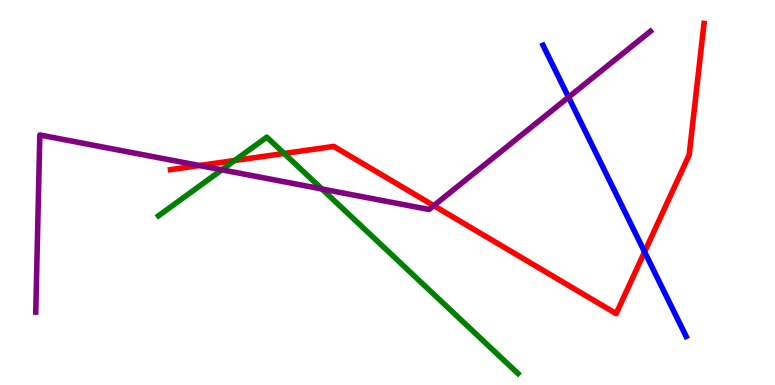[{'lines': ['blue', 'red'], 'intersections': [{'x': 8.32, 'y': 3.46}]}, {'lines': ['green', 'red'], 'intersections': [{'x': 3.03, 'y': 5.83}, {'x': 3.67, 'y': 6.01}]}, {'lines': ['purple', 'red'], 'intersections': [{'x': 2.57, 'y': 5.7}, {'x': 5.6, 'y': 4.66}]}, {'lines': ['blue', 'green'], 'intersections': []}, {'lines': ['blue', 'purple'], 'intersections': [{'x': 7.34, 'y': 7.48}]}, {'lines': ['green', 'purple'], 'intersections': [{'x': 2.86, 'y': 5.59}, {'x': 4.15, 'y': 5.09}]}]